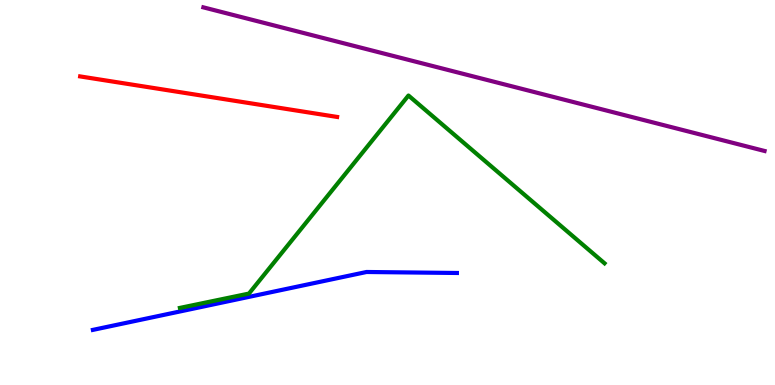[{'lines': ['blue', 'red'], 'intersections': []}, {'lines': ['green', 'red'], 'intersections': []}, {'lines': ['purple', 'red'], 'intersections': []}, {'lines': ['blue', 'green'], 'intersections': []}, {'lines': ['blue', 'purple'], 'intersections': []}, {'lines': ['green', 'purple'], 'intersections': []}]